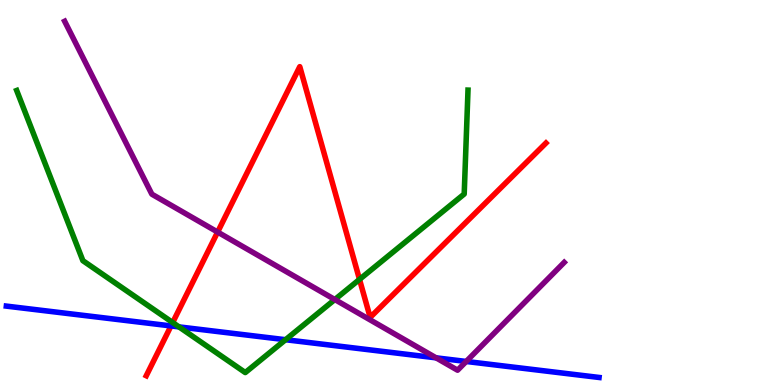[{'lines': ['blue', 'red'], 'intersections': [{'x': 2.21, 'y': 1.53}]}, {'lines': ['green', 'red'], 'intersections': [{'x': 2.23, 'y': 1.62}, {'x': 4.64, 'y': 2.74}]}, {'lines': ['purple', 'red'], 'intersections': [{'x': 2.81, 'y': 3.97}]}, {'lines': ['blue', 'green'], 'intersections': [{'x': 2.31, 'y': 1.51}, {'x': 3.68, 'y': 1.18}]}, {'lines': ['blue', 'purple'], 'intersections': [{'x': 5.63, 'y': 0.706}, {'x': 6.02, 'y': 0.611}]}, {'lines': ['green', 'purple'], 'intersections': [{'x': 4.32, 'y': 2.22}]}]